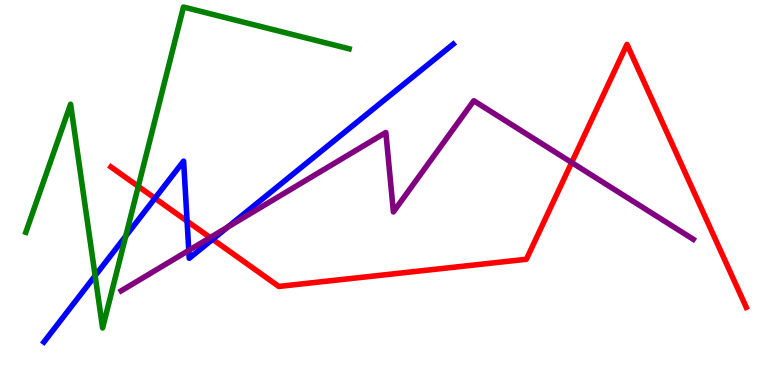[{'lines': ['blue', 'red'], 'intersections': [{'x': 2.0, 'y': 4.85}, {'x': 2.41, 'y': 4.26}, {'x': 2.74, 'y': 3.78}]}, {'lines': ['green', 'red'], 'intersections': [{'x': 1.78, 'y': 5.16}]}, {'lines': ['purple', 'red'], 'intersections': [{'x': 2.71, 'y': 3.83}, {'x': 7.38, 'y': 5.78}]}, {'lines': ['blue', 'green'], 'intersections': [{'x': 1.23, 'y': 2.84}, {'x': 1.62, 'y': 3.87}]}, {'lines': ['blue', 'purple'], 'intersections': [{'x': 2.44, 'y': 3.5}, {'x': 2.94, 'y': 4.1}]}, {'lines': ['green', 'purple'], 'intersections': []}]